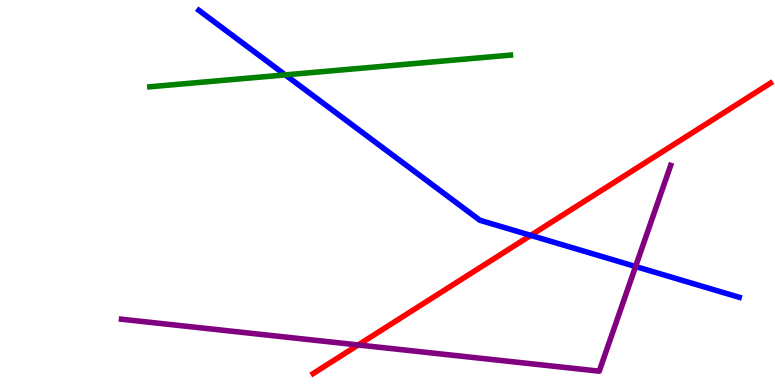[{'lines': ['blue', 'red'], 'intersections': [{'x': 6.85, 'y': 3.89}]}, {'lines': ['green', 'red'], 'intersections': []}, {'lines': ['purple', 'red'], 'intersections': [{'x': 4.62, 'y': 1.04}]}, {'lines': ['blue', 'green'], 'intersections': [{'x': 3.68, 'y': 8.05}]}, {'lines': ['blue', 'purple'], 'intersections': [{'x': 8.2, 'y': 3.08}]}, {'lines': ['green', 'purple'], 'intersections': []}]